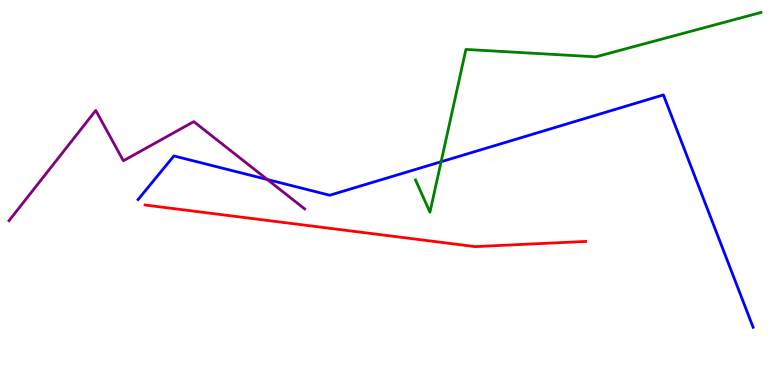[{'lines': ['blue', 'red'], 'intersections': []}, {'lines': ['green', 'red'], 'intersections': []}, {'lines': ['purple', 'red'], 'intersections': []}, {'lines': ['blue', 'green'], 'intersections': [{'x': 5.69, 'y': 5.8}]}, {'lines': ['blue', 'purple'], 'intersections': [{'x': 3.45, 'y': 5.34}]}, {'lines': ['green', 'purple'], 'intersections': []}]